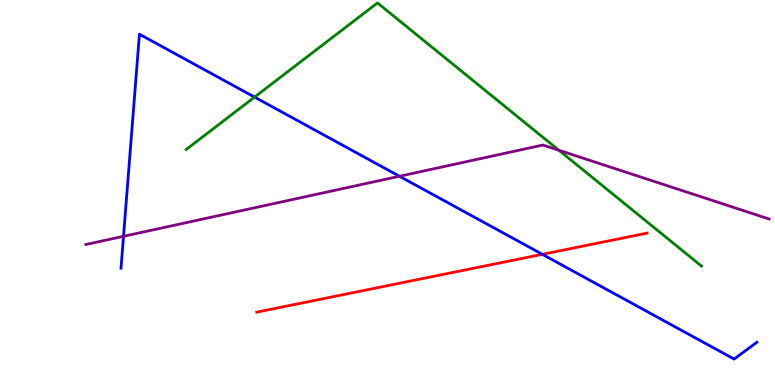[{'lines': ['blue', 'red'], 'intersections': [{'x': 7.0, 'y': 3.39}]}, {'lines': ['green', 'red'], 'intersections': []}, {'lines': ['purple', 'red'], 'intersections': []}, {'lines': ['blue', 'green'], 'intersections': [{'x': 3.28, 'y': 7.48}]}, {'lines': ['blue', 'purple'], 'intersections': [{'x': 1.59, 'y': 3.86}, {'x': 5.15, 'y': 5.42}]}, {'lines': ['green', 'purple'], 'intersections': [{'x': 7.21, 'y': 6.1}]}]